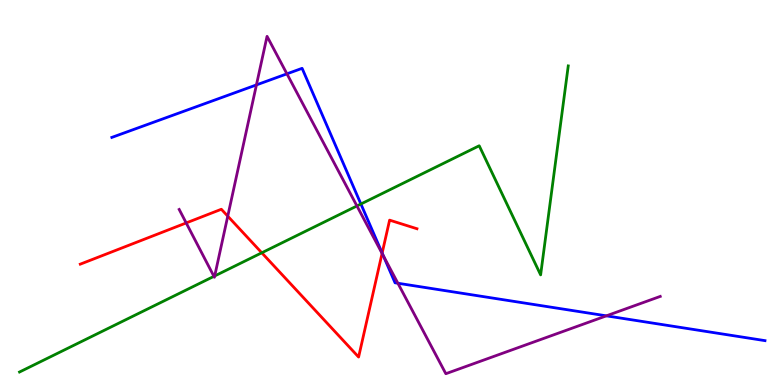[{'lines': ['blue', 'red'], 'intersections': [{'x': 4.93, 'y': 3.43}]}, {'lines': ['green', 'red'], 'intersections': [{'x': 3.38, 'y': 3.43}]}, {'lines': ['purple', 'red'], 'intersections': [{'x': 2.4, 'y': 4.21}, {'x': 2.94, 'y': 4.39}, {'x': 4.93, 'y': 3.42}]}, {'lines': ['blue', 'green'], 'intersections': [{'x': 4.66, 'y': 4.7}]}, {'lines': ['blue', 'purple'], 'intersections': [{'x': 3.31, 'y': 7.79}, {'x': 3.7, 'y': 8.08}, {'x': 4.95, 'y': 3.36}, {'x': 5.13, 'y': 2.64}, {'x': 7.82, 'y': 1.8}]}, {'lines': ['green', 'purple'], 'intersections': [{'x': 2.76, 'y': 2.82}, {'x': 2.77, 'y': 2.83}, {'x': 4.61, 'y': 4.65}]}]